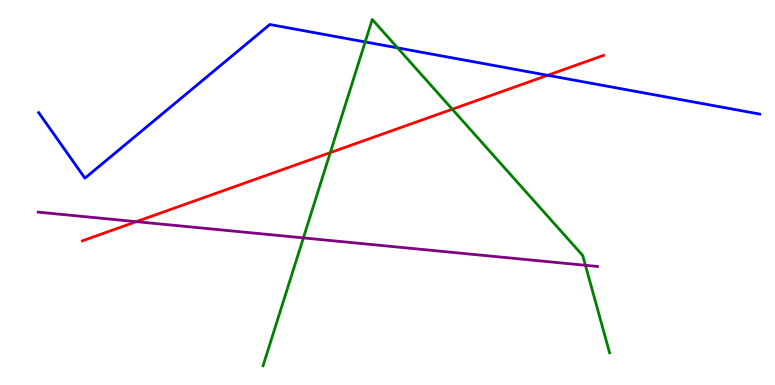[{'lines': ['blue', 'red'], 'intersections': [{'x': 7.07, 'y': 8.04}]}, {'lines': ['green', 'red'], 'intersections': [{'x': 4.26, 'y': 6.04}, {'x': 5.84, 'y': 7.16}]}, {'lines': ['purple', 'red'], 'intersections': [{'x': 1.76, 'y': 4.24}]}, {'lines': ['blue', 'green'], 'intersections': [{'x': 4.71, 'y': 8.91}, {'x': 5.13, 'y': 8.76}]}, {'lines': ['blue', 'purple'], 'intersections': []}, {'lines': ['green', 'purple'], 'intersections': [{'x': 3.91, 'y': 3.82}, {'x': 7.55, 'y': 3.11}]}]